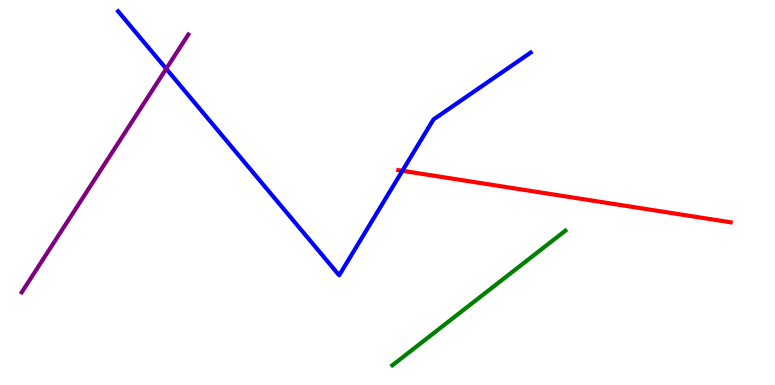[{'lines': ['blue', 'red'], 'intersections': [{'x': 5.19, 'y': 5.56}]}, {'lines': ['green', 'red'], 'intersections': []}, {'lines': ['purple', 'red'], 'intersections': []}, {'lines': ['blue', 'green'], 'intersections': []}, {'lines': ['blue', 'purple'], 'intersections': [{'x': 2.14, 'y': 8.21}]}, {'lines': ['green', 'purple'], 'intersections': []}]